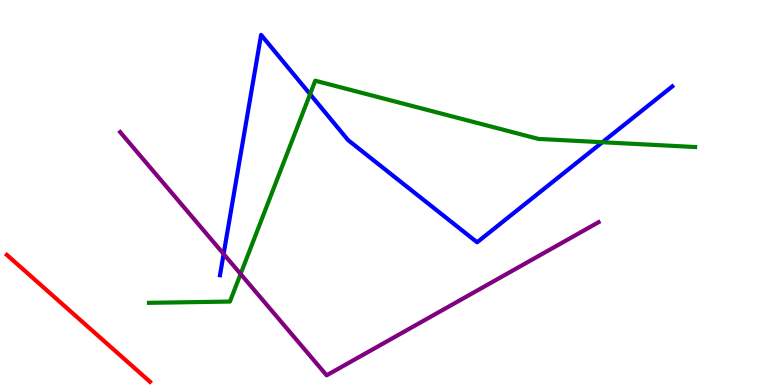[{'lines': ['blue', 'red'], 'intersections': []}, {'lines': ['green', 'red'], 'intersections': []}, {'lines': ['purple', 'red'], 'intersections': []}, {'lines': ['blue', 'green'], 'intersections': [{'x': 4.0, 'y': 7.55}, {'x': 7.77, 'y': 6.31}]}, {'lines': ['blue', 'purple'], 'intersections': [{'x': 2.89, 'y': 3.4}]}, {'lines': ['green', 'purple'], 'intersections': [{'x': 3.1, 'y': 2.88}]}]